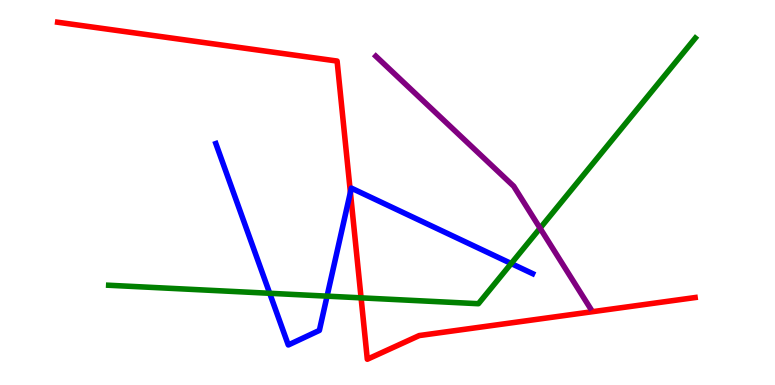[{'lines': ['blue', 'red'], 'intersections': [{'x': 4.52, 'y': 5.01}]}, {'lines': ['green', 'red'], 'intersections': [{'x': 4.66, 'y': 2.26}]}, {'lines': ['purple', 'red'], 'intersections': []}, {'lines': ['blue', 'green'], 'intersections': [{'x': 3.48, 'y': 2.38}, {'x': 4.22, 'y': 2.31}, {'x': 6.6, 'y': 3.16}]}, {'lines': ['blue', 'purple'], 'intersections': []}, {'lines': ['green', 'purple'], 'intersections': [{'x': 6.97, 'y': 4.07}]}]